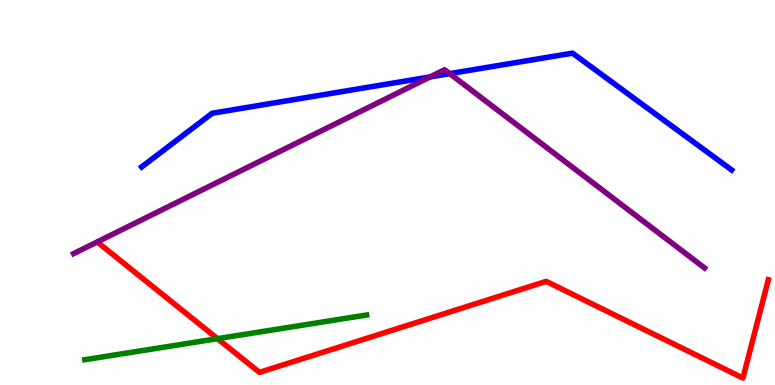[{'lines': ['blue', 'red'], 'intersections': []}, {'lines': ['green', 'red'], 'intersections': [{'x': 2.81, 'y': 1.2}]}, {'lines': ['purple', 'red'], 'intersections': []}, {'lines': ['blue', 'green'], 'intersections': []}, {'lines': ['blue', 'purple'], 'intersections': [{'x': 5.55, 'y': 8.0}, {'x': 5.8, 'y': 8.09}]}, {'lines': ['green', 'purple'], 'intersections': []}]